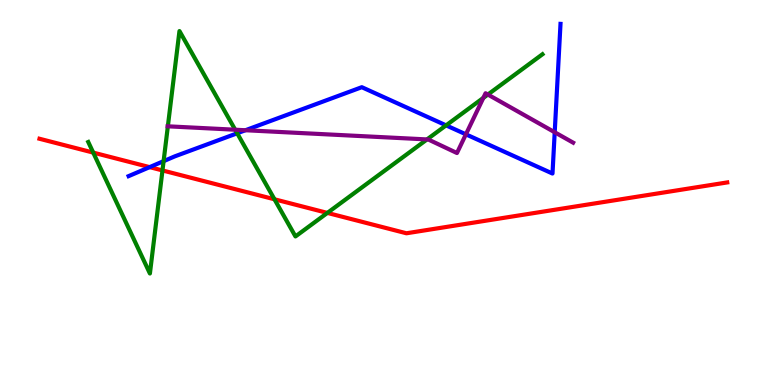[{'lines': ['blue', 'red'], 'intersections': [{'x': 1.93, 'y': 5.66}]}, {'lines': ['green', 'red'], 'intersections': [{'x': 1.2, 'y': 6.04}, {'x': 2.1, 'y': 5.57}, {'x': 3.54, 'y': 4.82}, {'x': 4.22, 'y': 4.47}]}, {'lines': ['purple', 'red'], 'intersections': []}, {'lines': ['blue', 'green'], 'intersections': [{'x': 2.11, 'y': 5.81}, {'x': 3.06, 'y': 6.54}, {'x': 5.76, 'y': 6.74}]}, {'lines': ['blue', 'purple'], 'intersections': [{'x': 3.17, 'y': 6.62}, {'x': 6.01, 'y': 6.51}, {'x': 7.16, 'y': 6.56}]}, {'lines': ['green', 'purple'], 'intersections': [{'x': 2.17, 'y': 6.72}, {'x': 3.03, 'y': 6.63}, {'x': 5.51, 'y': 6.38}, {'x': 6.24, 'y': 7.46}, {'x': 6.3, 'y': 7.54}]}]